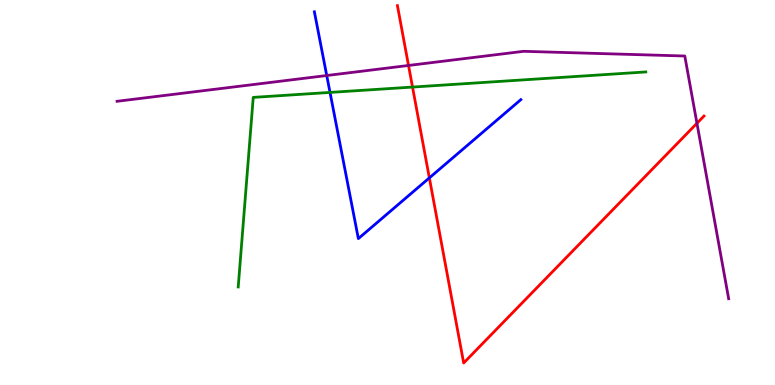[{'lines': ['blue', 'red'], 'intersections': [{'x': 5.54, 'y': 5.38}]}, {'lines': ['green', 'red'], 'intersections': [{'x': 5.32, 'y': 7.74}]}, {'lines': ['purple', 'red'], 'intersections': [{'x': 5.27, 'y': 8.3}, {'x': 8.99, 'y': 6.8}]}, {'lines': ['blue', 'green'], 'intersections': [{'x': 4.26, 'y': 7.6}]}, {'lines': ['blue', 'purple'], 'intersections': [{'x': 4.22, 'y': 8.04}]}, {'lines': ['green', 'purple'], 'intersections': []}]